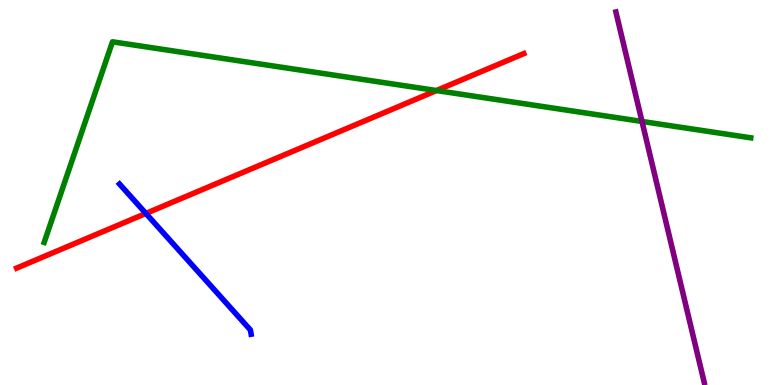[{'lines': ['blue', 'red'], 'intersections': [{'x': 1.88, 'y': 4.46}]}, {'lines': ['green', 'red'], 'intersections': [{'x': 5.63, 'y': 7.65}]}, {'lines': ['purple', 'red'], 'intersections': []}, {'lines': ['blue', 'green'], 'intersections': []}, {'lines': ['blue', 'purple'], 'intersections': []}, {'lines': ['green', 'purple'], 'intersections': [{'x': 8.28, 'y': 6.85}]}]